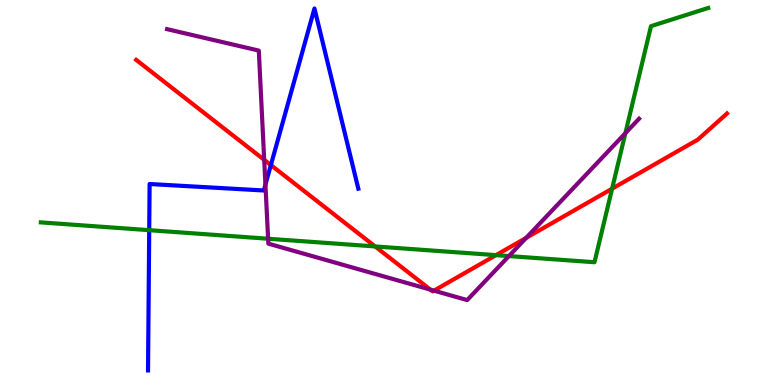[{'lines': ['blue', 'red'], 'intersections': [{'x': 3.5, 'y': 5.71}]}, {'lines': ['green', 'red'], 'intersections': [{'x': 4.84, 'y': 3.6}, {'x': 6.4, 'y': 3.37}, {'x': 7.9, 'y': 5.1}]}, {'lines': ['purple', 'red'], 'intersections': [{'x': 3.41, 'y': 5.85}, {'x': 5.55, 'y': 2.48}, {'x': 5.6, 'y': 2.45}, {'x': 6.79, 'y': 3.82}]}, {'lines': ['blue', 'green'], 'intersections': [{'x': 1.93, 'y': 4.02}]}, {'lines': ['blue', 'purple'], 'intersections': [{'x': 3.42, 'y': 5.2}]}, {'lines': ['green', 'purple'], 'intersections': [{'x': 3.46, 'y': 3.8}, {'x': 6.57, 'y': 3.35}, {'x': 8.07, 'y': 6.54}]}]